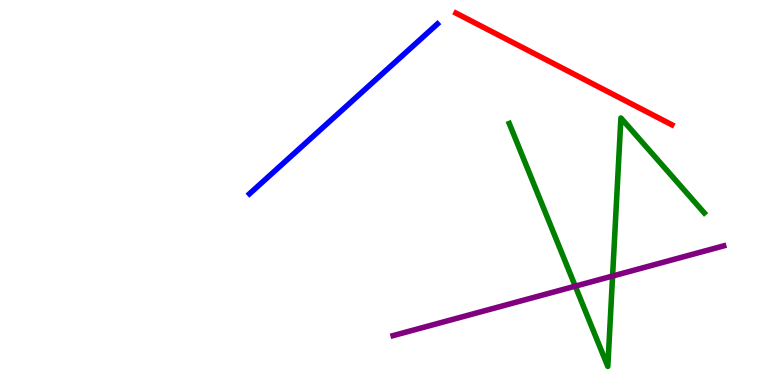[{'lines': ['blue', 'red'], 'intersections': []}, {'lines': ['green', 'red'], 'intersections': []}, {'lines': ['purple', 'red'], 'intersections': []}, {'lines': ['blue', 'green'], 'intersections': []}, {'lines': ['blue', 'purple'], 'intersections': []}, {'lines': ['green', 'purple'], 'intersections': [{'x': 7.42, 'y': 2.57}, {'x': 7.9, 'y': 2.83}]}]